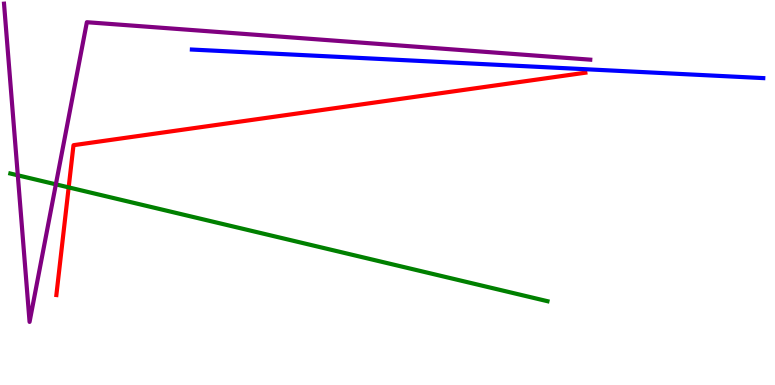[{'lines': ['blue', 'red'], 'intersections': []}, {'lines': ['green', 'red'], 'intersections': [{'x': 0.886, 'y': 5.13}]}, {'lines': ['purple', 'red'], 'intersections': []}, {'lines': ['blue', 'green'], 'intersections': []}, {'lines': ['blue', 'purple'], 'intersections': []}, {'lines': ['green', 'purple'], 'intersections': [{'x': 0.23, 'y': 5.45}, {'x': 0.721, 'y': 5.21}]}]